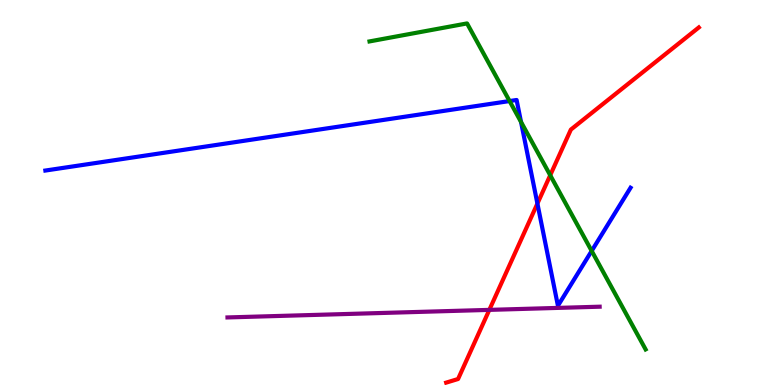[{'lines': ['blue', 'red'], 'intersections': [{'x': 6.93, 'y': 4.71}]}, {'lines': ['green', 'red'], 'intersections': [{'x': 7.1, 'y': 5.45}]}, {'lines': ['purple', 'red'], 'intersections': [{'x': 6.31, 'y': 1.95}]}, {'lines': ['blue', 'green'], 'intersections': [{'x': 6.58, 'y': 7.38}, {'x': 6.72, 'y': 6.83}, {'x': 7.63, 'y': 3.48}]}, {'lines': ['blue', 'purple'], 'intersections': []}, {'lines': ['green', 'purple'], 'intersections': []}]